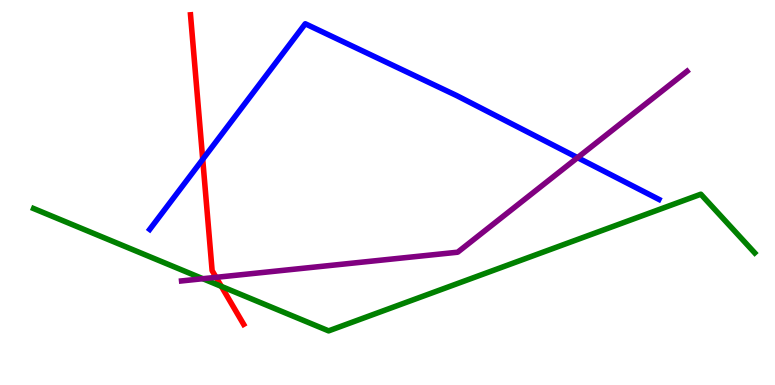[{'lines': ['blue', 'red'], 'intersections': [{'x': 2.62, 'y': 5.86}]}, {'lines': ['green', 'red'], 'intersections': [{'x': 2.86, 'y': 2.56}]}, {'lines': ['purple', 'red'], 'intersections': [{'x': 2.79, 'y': 2.8}]}, {'lines': ['blue', 'green'], 'intersections': []}, {'lines': ['blue', 'purple'], 'intersections': [{'x': 7.45, 'y': 5.91}]}, {'lines': ['green', 'purple'], 'intersections': [{'x': 2.62, 'y': 2.76}]}]